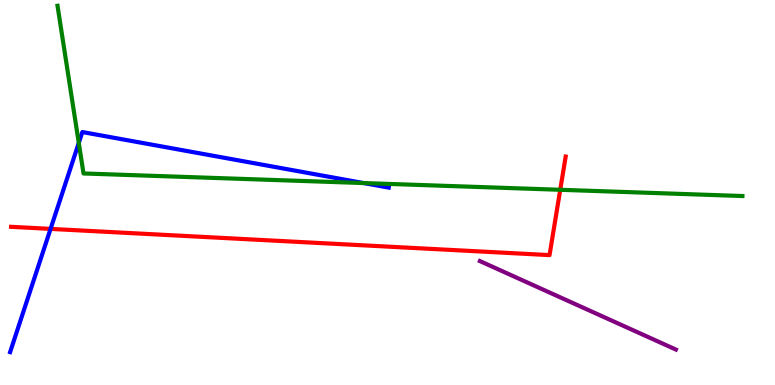[{'lines': ['blue', 'red'], 'intersections': [{'x': 0.652, 'y': 4.05}]}, {'lines': ['green', 'red'], 'intersections': [{'x': 7.23, 'y': 5.07}]}, {'lines': ['purple', 'red'], 'intersections': []}, {'lines': ['blue', 'green'], 'intersections': [{'x': 1.02, 'y': 6.29}, {'x': 4.69, 'y': 5.25}]}, {'lines': ['blue', 'purple'], 'intersections': []}, {'lines': ['green', 'purple'], 'intersections': []}]